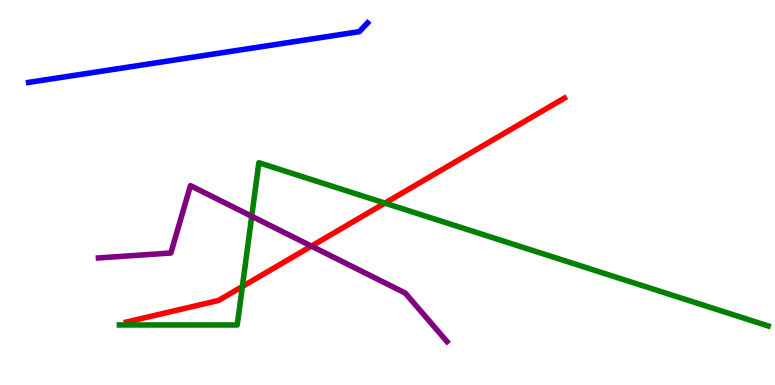[{'lines': ['blue', 'red'], 'intersections': []}, {'lines': ['green', 'red'], 'intersections': [{'x': 3.13, 'y': 2.56}, {'x': 4.97, 'y': 4.72}]}, {'lines': ['purple', 'red'], 'intersections': [{'x': 4.02, 'y': 3.61}]}, {'lines': ['blue', 'green'], 'intersections': []}, {'lines': ['blue', 'purple'], 'intersections': []}, {'lines': ['green', 'purple'], 'intersections': [{'x': 3.25, 'y': 4.38}]}]